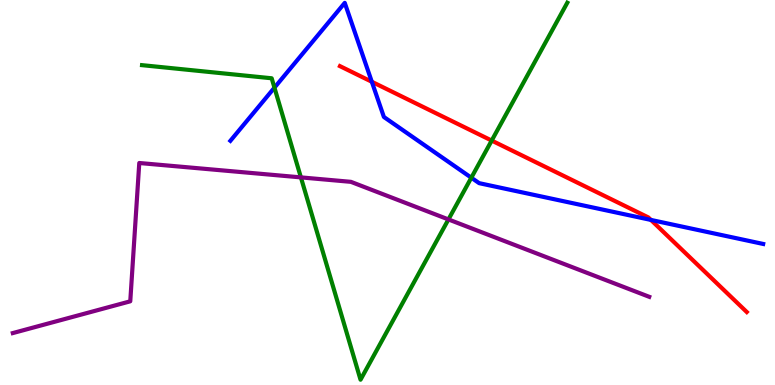[{'lines': ['blue', 'red'], 'intersections': [{'x': 4.8, 'y': 7.88}, {'x': 8.4, 'y': 4.29}]}, {'lines': ['green', 'red'], 'intersections': [{'x': 6.34, 'y': 6.35}]}, {'lines': ['purple', 'red'], 'intersections': []}, {'lines': ['blue', 'green'], 'intersections': [{'x': 3.54, 'y': 7.72}, {'x': 6.08, 'y': 5.38}]}, {'lines': ['blue', 'purple'], 'intersections': []}, {'lines': ['green', 'purple'], 'intersections': [{'x': 3.88, 'y': 5.39}, {'x': 5.79, 'y': 4.3}]}]